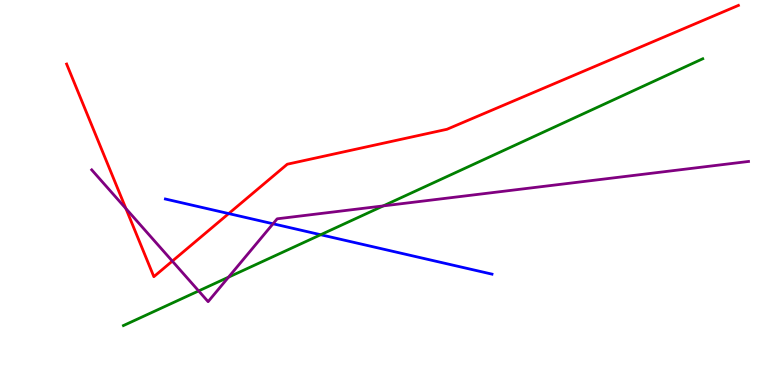[{'lines': ['blue', 'red'], 'intersections': [{'x': 2.95, 'y': 4.45}]}, {'lines': ['green', 'red'], 'intersections': []}, {'lines': ['purple', 'red'], 'intersections': [{'x': 1.62, 'y': 4.58}, {'x': 2.22, 'y': 3.22}]}, {'lines': ['blue', 'green'], 'intersections': [{'x': 4.14, 'y': 3.9}]}, {'lines': ['blue', 'purple'], 'intersections': [{'x': 3.52, 'y': 4.19}]}, {'lines': ['green', 'purple'], 'intersections': [{'x': 2.56, 'y': 2.44}, {'x': 2.95, 'y': 2.8}, {'x': 4.95, 'y': 4.65}]}]